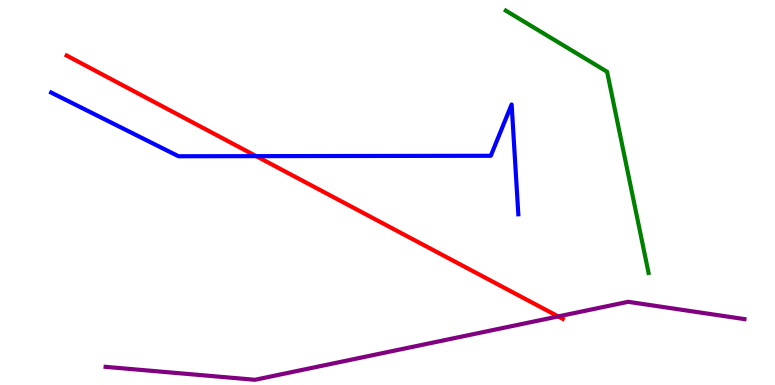[{'lines': ['blue', 'red'], 'intersections': [{'x': 3.31, 'y': 5.94}]}, {'lines': ['green', 'red'], 'intersections': []}, {'lines': ['purple', 'red'], 'intersections': [{'x': 7.2, 'y': 1.78}]}, {'lines': ['blue', 'green'], 'intersections': []}, {'lines': ['blue', 'purple'], 'intersections': []}, {'lines': ['green', 'purple'], 'intersections': []}]